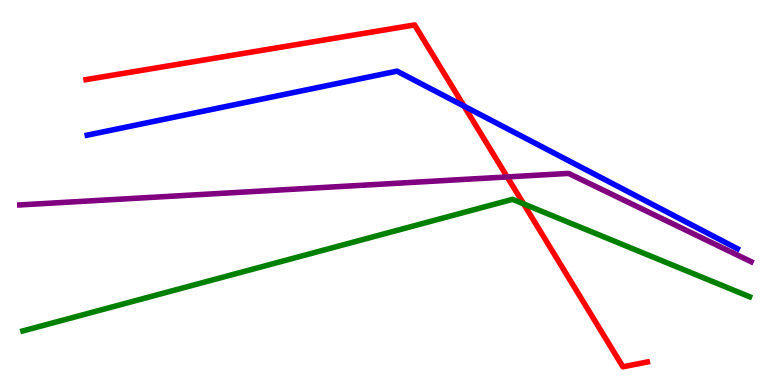[{'lines': ['blue', 'red'], 'intersections': [{'x': 5.99, 'y': 7.24}]}, {'lines': ['green', 'red'], 'intersections': [{'x': 6.76, 'y': 4.7}]}, {'lines': ['purple', 'red'], 'intersections': [{'x': 6.54, 'y': 5.4}]}, {'lines': ['blue', 'green'], 'intersections': []}, {'lines': ['blue', 'purple'], 'intersections': []}, {'lines': ['green', 'purple'], 'intersections': []}]